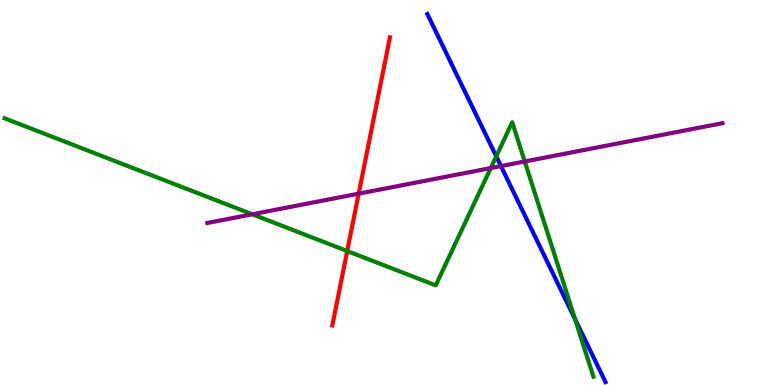[{'lines': ['blue', 'red'], 'intersections': []}, {'lines': ['green', 'red'], 'intersections': [{'x': 4.48, 'y': 3.48}]}, {'lines': ['purple', 'red'], 'intersections': [{'x': 4.63, 'y': 4.97}]}, {'lines': ['blue', 'green'], 'intersections': [{'x': 6.4, 'y': 5.94}, {'x': 7.42, 'y': 1.71}]}, {'lines': ['blue', 'purple'], 'intersections': [{'x': 6.46, 'y': 5.69}]}, {'lines': ['green', 'purple'], 'intersections': [{'x': 3.26, 'y': 4.43}, {'x': 6.33, 'y': 5.63}, {'x': 6.77, 'y': 5.81}]}]